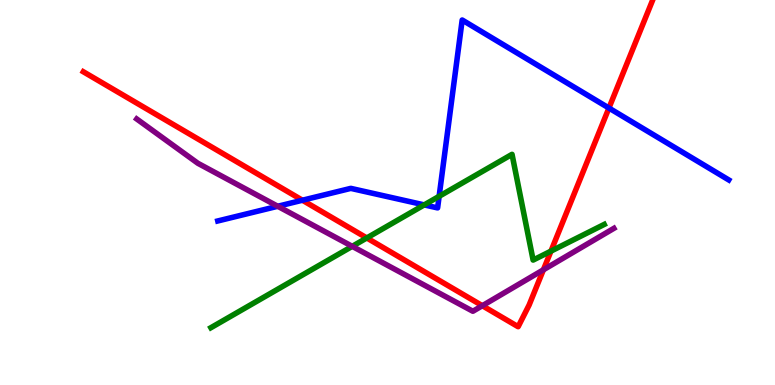[{'lines': ['blue', 'red'], 'intersections': [{'x': 3.9, 'y': 4.8}, {'x': 7.86, 'y': 7.19}]}, {'lines': ['green', 'red'], 'intersections': [{'x': 4.73, 'y': 3.82}, {'x': 7.11, 'y': 3.48}]}, {'lines': ['purple', 'red'], 'intersections': [{'x': 6.22, 'y': 2.06}, {'x': 7.01, 'y': 2.99}]}, {'lines': ['blue', 'green'], 'intersections': [{'x': 5.47, 'y': 4.68}, {'x': 5.67, 'y': 4.9}]}, {'lines': ['blue', 'purple'], 'intersections': [{'x': 3.58, 'y': 4.64}]}, {'lines': ['green', 'purple'], 'intersections': [{'x': 4.54, 'y': 3.6}]}]